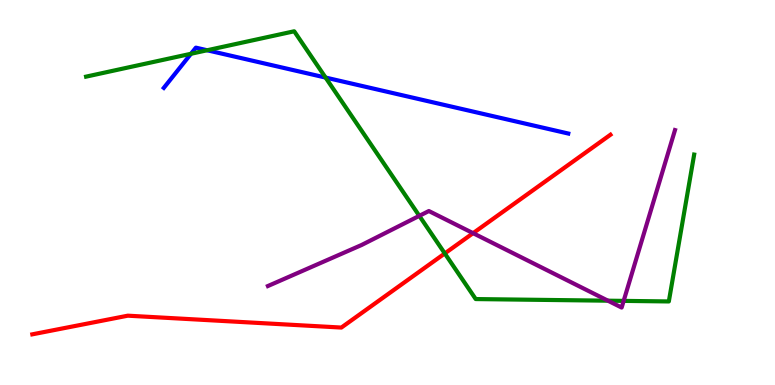[{'lines': ['blue', 'red'], 'intersections': []}, {'lines': ['green', 'red'], 'intersections': [{'x': 5.74, 'y': 3.42}]}, {'lines': ['purple', 'red'], 'intersections': [{'x': 6.1, 'y': 3.94}]}, {'lines': ['blue', 'green'], 'intersections': [{'x': 2.46, 'y': 8.6}, {'x': 2.67, 'y': 8.69}, {'x': 4.2, 'y': 7.99}]}, {'lines': ['blue', 'purple'], 'intersections': []}, {'lines': ['green', 'purple'], 'intersections': [{'x': 5.41, 'y': 4.39}, {'x': 7.84, 'y': 2.19}, {'x': 8.05, 'y': 2.18}]}]